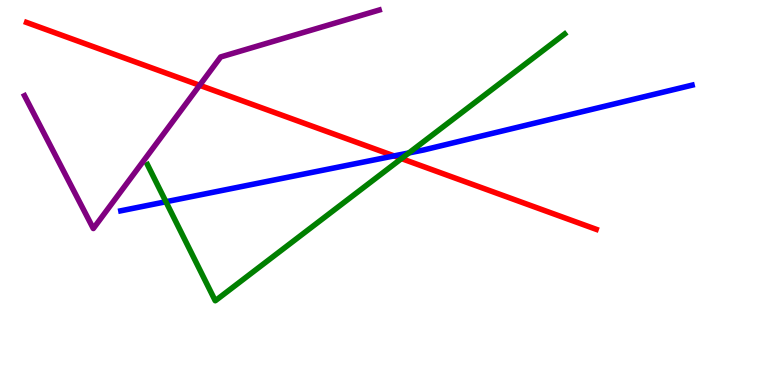[{'lines': ['blue', 'red'], 'intersections': [{'x': 5.09, 'y': 5.95}]}, {'lines': ['green', 'red'], 'intersections': [{'x': 5.18, 'y': 5.88}]}, {'lines': ['purple', 'red'], 'intersections': [{'x': 2.58, 'y': 7.78}]}, {'lines': ['blue', 'green'], 'intersections': [{'x': 2.14, 'y': 4.76}, {'x': 5.28, 'y': 6.03}]}, {'lines': ['blue', 'purple'], 'intersections': []}, {'lines': ['green', 'purple'], 'intersections': []}]